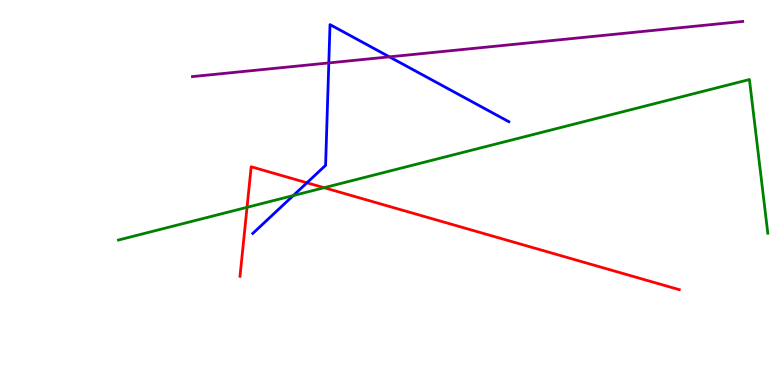[{'lines': ['blue', 'red'], 'intersections': [{'x': 3.96, 'y': 5.25}]}, {'lines': ['green', 'red'], 'intersections': [{'x': 3.19, 'y': 4.61}, {'x': 4.18, 'y': 5.12}]}, {'lines': ['purple', 'red'], 'intersections': []}, {'lines': ['blue', 'green'], 'intersections': [{'x': 3.78, 'y': 4.92}]}, {'lines': ['blue', 'purple'], 'intersections': [{'x': 4.24, 'y': 8.37}, {'x': 5.02, 'y': 8.52}]}, {'lines': ['green', 'purple'], 'intersections': []}]